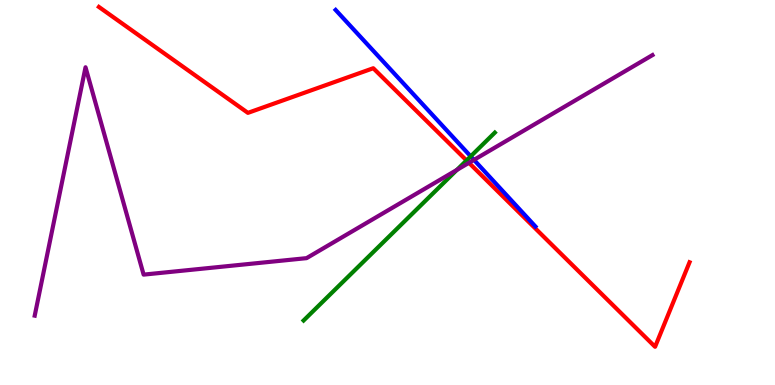[{'lines': ['blue', 'red'], 'intersections': []}, {'lines': ['green', 'red'], 'intersections': [{'x': 6.02, 'y': 5.83}]}, {'lines': ['purple', 'red'], 'intersections': [{'x': 6.05, 'y': 5.77}]}, {'lines': ['blue', 'green'], 'intersections': [{'x': 6.07, 'y': 5.94}]}, {'lines': ['blue', 'purple'], 'intersections': [{'x': 6.12, 'y': 5.85}]}, {'lines': ['green', 'purple'], 'intersections': [{'x': 5.9, 'y': 5.59}]}]